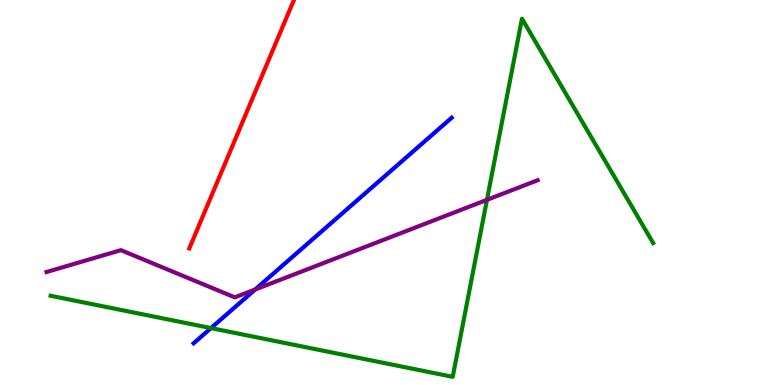[{'lines': ['blue', 'red'], 'intersections': []}, {'lines': ['green', 'red'], 'intersections': []}, {'lines': ['purple', 'red'], 'intersections': []}, {'lines': ['blue', 'green'], 'intersections': [{'x': 2.72, 'y': 1.48}]}, {'lines': ['blue', 'purple'], 'intersections': [{'x': 3.29, 'y': 2.48}]}, {'lines': ['green', 'purple'], 'intersections': [{'x': 6.28, 'y': 4.81}]}]